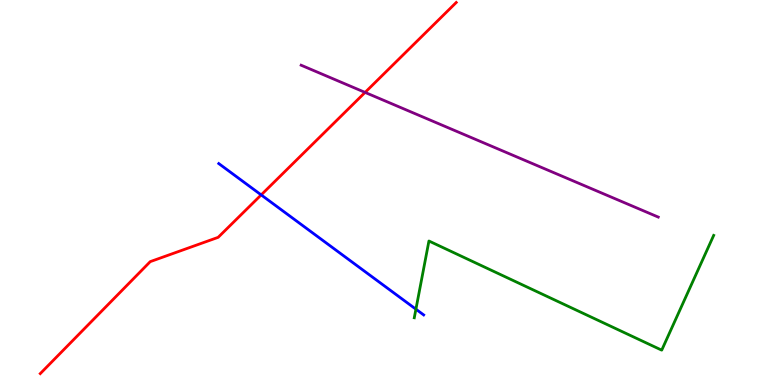[{'lines': ['blue', 'red'], 'intersections': [{'x': 3.37, 'y': 4.94}]}, {'lines': ['green', 'red'], 'intersections': []}, {'lines': ['purple', 'red'], 'intersections': [{'x': 4.71, 'y': 7.6}]}, {'lines': ['blue', 'green'], 'intersections': [{'x': 5.37, 'y': 1.97}]}, {'lines': ['blue', 'purple'], 'intersections': []}, {'lines': ['green', 'purple'], 'intersections': []}]